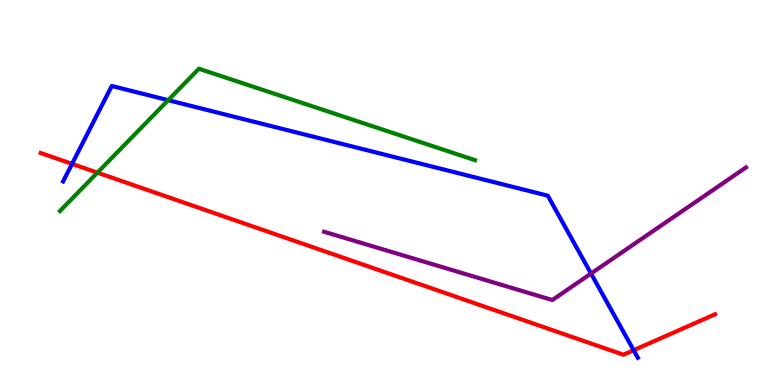[{'lines': ['blue', 'red'], 'intersections': [{'x': 0.93, 'y': 5.74}, {'x': 8.18, 'y': 0.904}]}, {'lines': ['green', 'red'], 'intersections': [{'x': 1.26, 'y': 5.52}]}, {'lines': ['purple', 'red'], 'intersections': []}, {'lines': ['blue', 'green'], 'intersections': [{'x': 2.17, 'y': 7.4}]}, {'lines': ['blue', 'purple'], 'intersections': [{'x': 7.63, 'y': 2.9}]}, {'lines': ['green', 'purple'], 'intersections': []}]